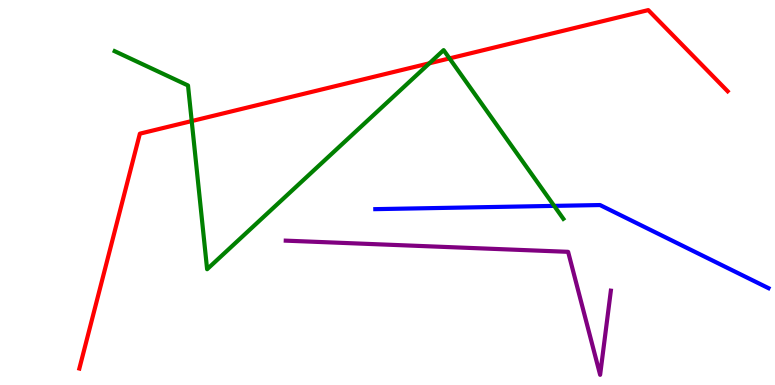[{'lines': ['blue', 'red'], 'intersections': []}, {'lines': ['green', 'red'], 'intersections': [{'x': 2.47, 'y': 6.86}, {'x': 5.54, 'y': 8.36}, {'x': 5.8, 'y': 8.48}]}, {'lines': ['purple', 'red'], 'intersections': []}, {'lines': ['blue', 'green'], 'intersections': [{'x': 7.15, 'y': 4.65}]}, {'lines': ['blue', 'purple'], 'intersections': []}, {'lines': ['green', 'purple'], 'intersections': []}]